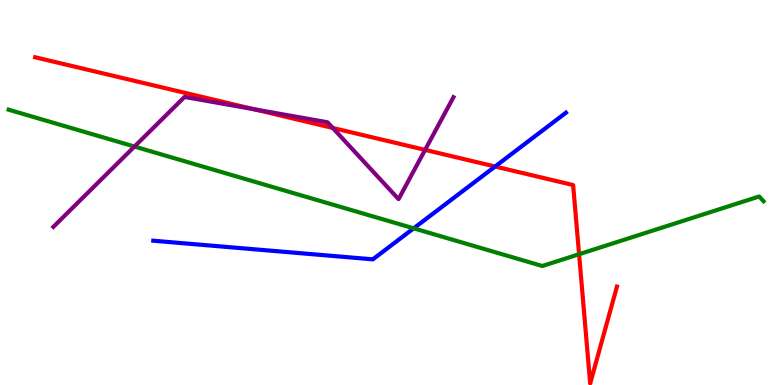[{'lines': ['blue', 'red'], 'intersections': [{'x': 6.39, 'y': 5.68}]}, {'lines': ['green', 'red'], 'intersections': [{'x': 7.47, 'y': 3.4}]}, {'lines': ['purple', 'red'], 'intersections': [{'x': 3.28, 'y': 7.16}, {'x': 4.29, 'y': 6.68}, {'x': 5.49, 'y': 6.11}]}, {'lines': ['blue', 'green'], 'intersections': [{'x': 5.34, 'y': 4.07}]}, {'lines': ['blue', 'purple'], 'intersections': []}, {'lines': ['green', 'purple'], 'intersections': [{'x': 1.74, 'y': 6.19}]}]